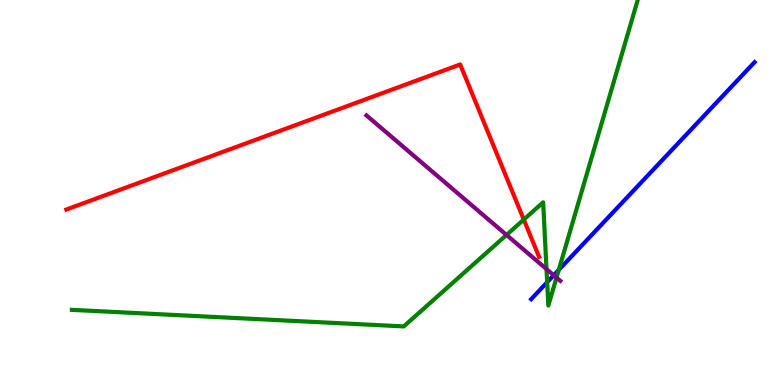[{'lines': ['blue', 'red'], 'intersections': []}, {'lines': ['green', 'red'], 'intersections': [{'x': 6.76, 'y': 4.3}]}, {'lines': ['purple', 'red'], 'intersections': []}, {'lines': ['blue', 'green'], 'intersections': [{'x': 7.06, 'y': 2.67}, {'x': 7.21, 'y': 2.99}]}, {'lines': ['blue', 'purple'], 'intersections': [{'x': 7.15, 'y': 2.85}]}, {'lines': ['green', 'purple'], 'intersections': [{'x': 6.54, 'y': 3.9}, {'x': 7.05, 'y': 3.01}, {'x': 7.18, 'y': 2.79}]}]